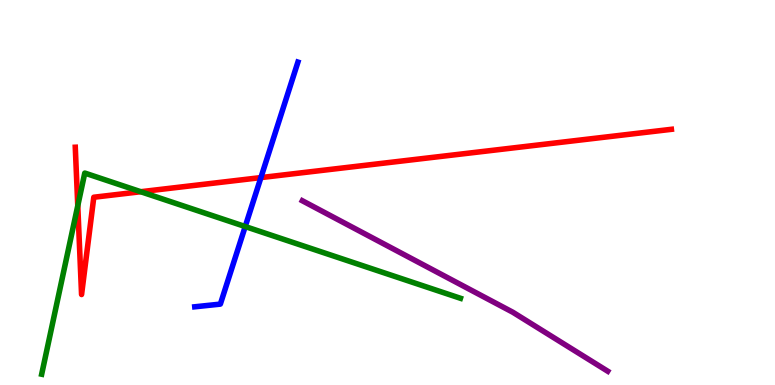[{'lines': ['blue', 'red'], 'intersections': [{'x': 3.37, 'y': 5.39}]}, {'lines': ['green', 'red'], 'intersections': [{'x': 1.0, 'y': 4.66}, {'x': 1.82, 'y': 5.02}]}, {'lines': ['purple', 'red'], 'intersections': []}, {'lines': ['blue', 'green'], 'intersections': [{'x': 3.16, 'y': 4.12}]}, {'lines': ['blue', 'purple'], 'intersections': []}, {'lines': ['green', 'purple'], 'intersections': []}]